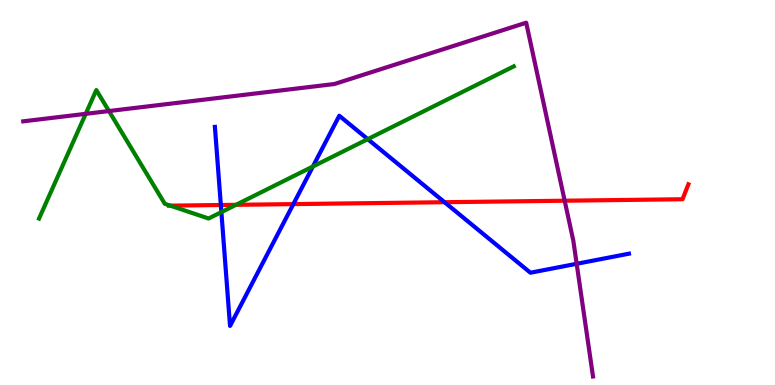[{'lines': ['blue', 'red'], 'intersections': [{'x': 2.85, 'y': 4.67}, {'x': 3.79, 'y': 4.7}, {'x': 5.74, 'y': 4.75}]}, {'lines': ['green', 'red'], 'intersections': [{'x': 2.2, 'y': 4.66}, {'x': 3.05, 'y': 4.68}]}, {'lines': ['purple', 'red'], 'intersections': [{'x': 7.29, 'y': 4.79}]}, {'lines': ['blue', 'green'], 'intersections': [{'x': 2.86, 'y': 4.49}, {'x': 4.04, 'y': 5.68}, {'x': 4.75, 'y': 6.39}]}, {'lines': ['blue', 'purple'], 'intersections': [{'x': 7.44, 'y': 3.15}]}, {'lines': ['green', 'purple'], 'intersections': [{'x': 1.11, 'y': 7.04}, {'x': 1.41, 'y': 7.12}]}]